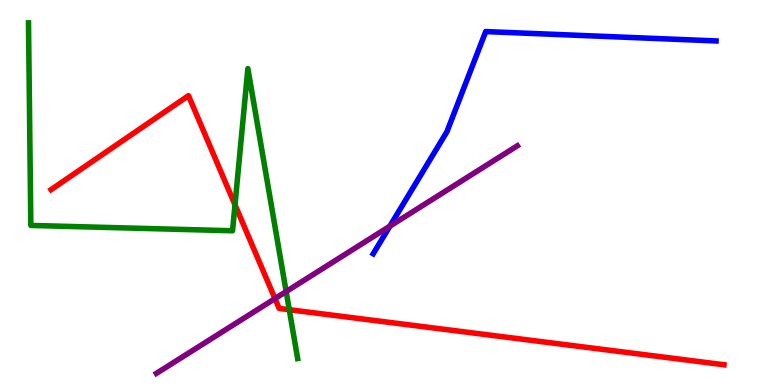[{'lines': ['blue', 'red'], 'intersections': []}, {'lines': ['green', 'red'], 'intersections': [{'x': 3.03, 'y': 4.68}, {'x': 3.73, 'y': 1.96}]}, {'lines': ['purple', 'red'], 'intersections': [{'x': 3.55, 'y': 2.24}]}, {'lines': ['blue', 'green'], 'intersections': []}, {'lines': ['blue', 'purple'], 'intersections': [{'x': 5.03, 'y': 4.13}]}, {'lines': ['green', 'purple'], 'intersections': [{'x': 3.69, 'y': 2.43}]}]